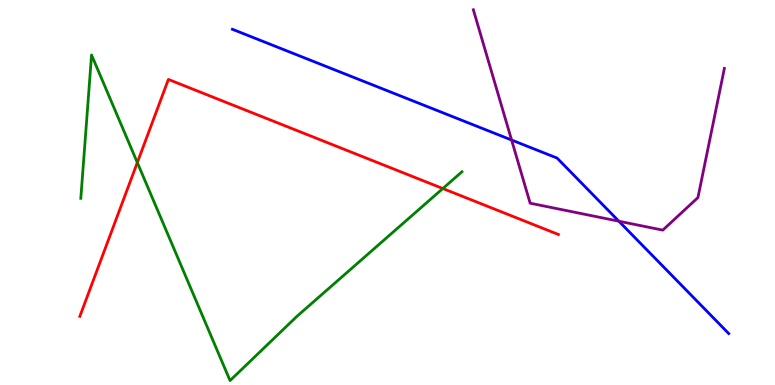[{'lines': ['blue', 'red'], 'intersections': []}, {'lines': ['green', 'red'], 'intersections': [{'x': 1.77, 'y': 5.78}, {'x': 5.71, 'y': 5.1}]}, {'lines': ['purple', 'red'], 'intersections': []}, {'lines': ['blue', 'green'], 'intersections': []}, {'lines': ['blue', 'purple'], 'intersections': [{'x': 6.6, 'y': 6.36}, {'x': 7.99, 'y': 4.25}]}, {'lines': ['green', 'purple'], 'intersections': []}]